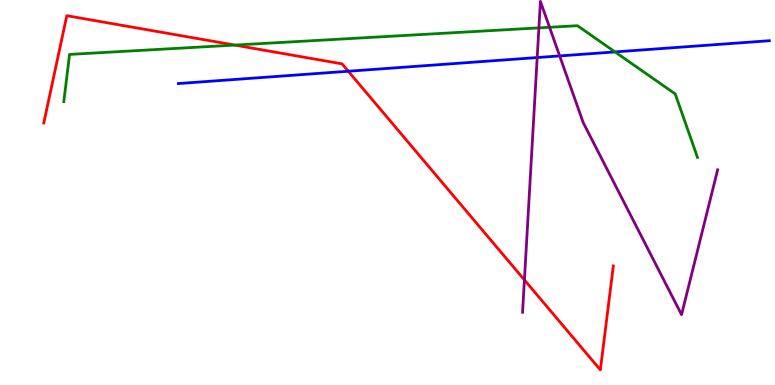[{'lines': ['blue', 'red'], 'intersections': [{'x': 4.49, 'y': 8.15}]}, {'lines': ['green', 'red'], 'intersections': [{'x': 3.03, 'y': 8.83}]}, {'lines': ['purple', 'red'], 'intersections': [{'x': 6.77, 'y': 2.73}]}, {'lines': ['blue', 'green'], 'intersections': [{'x': 7.94, 'y': 8.65}]}, {'lines': ['blue', 'purple'], 'intersections': [{'x': 6.93, 'y': 8.51}, {'x': 7.22, 'y': 8.55}]}, {'lines': ['green', 'purple'], 'intersections': [{'x': 6.95, 'y': 9.28}, {'x': 7.09, 'y': 9.29}]}]